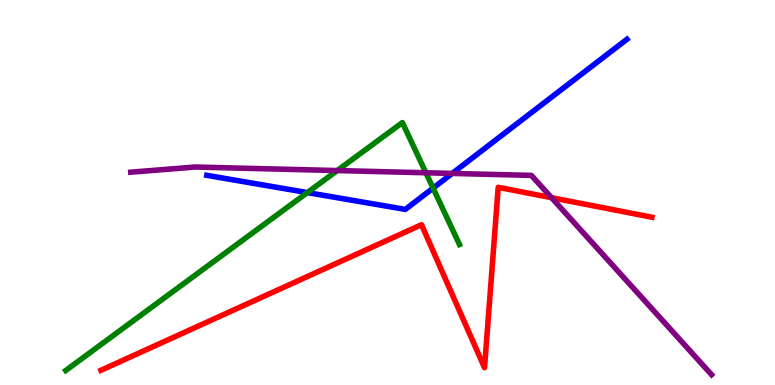[{'lines': ['blue', 'red'], 'intersections': []}, {'lines': ['green', 'red'], 'intersections': []}, {'lines': ['purple', 'red'], 'intersections': [{'x': 7.12, 'y': 4.87}]}, {'lines': ['blue', 'green'], 'intersections': [{'x': 3.97, 'y': 5.0}, {'x': 5.59, 'y': 5.11}]}, {'lines': ['blue', 'purple'], 'intersections': [{'x': 5.83, 'y': 5.5}]}, {'lines': ['green', 'purple'], 'intersections': [{'x': 4.35, 'y': 5.57}, {'x': 5.5, 'y': 5.51}]}]